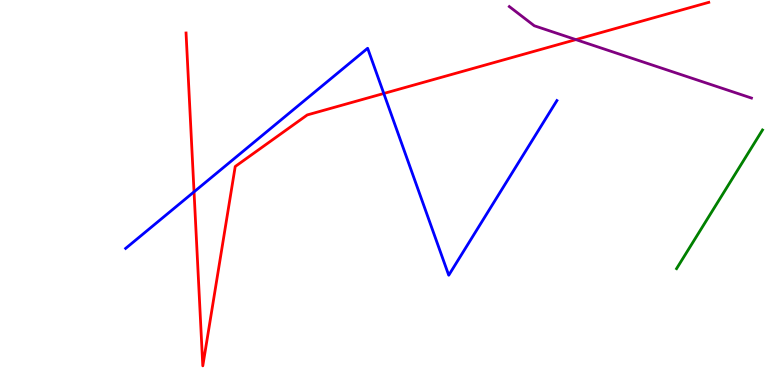[{'lines': ['blue', 'red'], 'intersections': [{'x': 2.5, 'y': 5.02}, {'x': 4.95, 'y': 7.57}]}, {'lines': ['green', 'red'], 'intersections': []}, {'lines': ['purple', 'red'], 'intersections': [{'x': 7.43, 'y': 8.97}]}, {'lines': ['blue', 'green'], 'intersections': []}, {'lines': ['blue', 'purple'], 'intersections': []}, {'lines': ['green', 'purple'], 'intersections': []}]